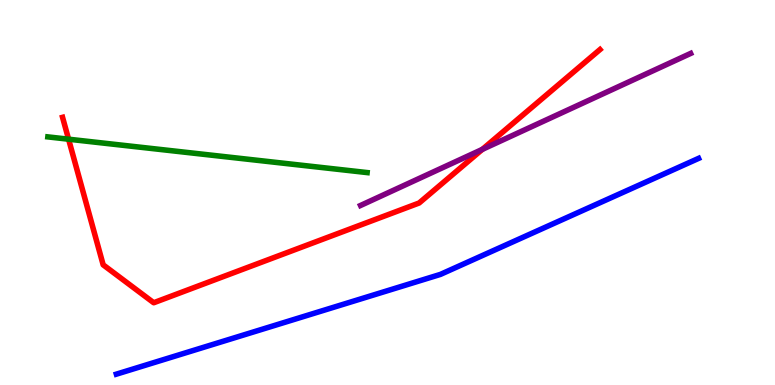[{'lines': ['blue', 'red'], 'intersections': []}, {'lines': ['green', 'red'], 'intersections': [{'x': 0.885, 'y': 6.38}]}, {'lines': ['purple', 'red'], 'intersections': [{'x': 6.22, 'y': 6.12}]}, {'lines': ['blue', 'green'], 'intersections': []}, {'lines': ['blue', 'purple'], 'intersections': []}, {'lines': ['green', 'purple'], 'intersections': []}]